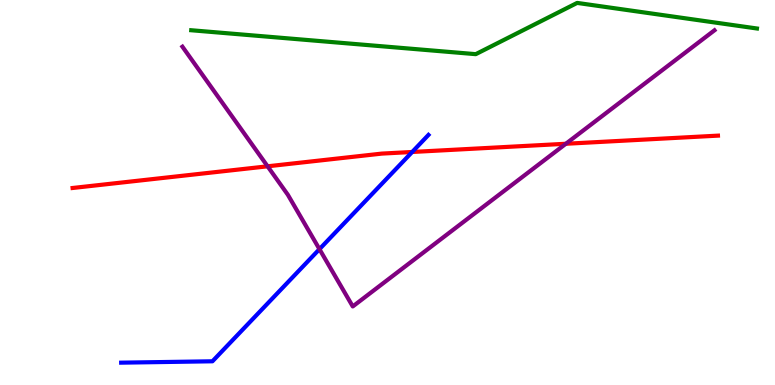[{'lines': ['blue', 'red'], 'intersections': [{'x': 5.32, 'y': 6.05}]}, {'lines': ['green', 'red'], 'intersections': []}, {'lines': ['purple', 'red'], 'intersections': [{'x': 3.45, 'y': 5.68}, {'x': 7.3, 'y': 6.27}]}, {'lines': ['blue', 'green'], 'intersections': []}, {'lines': ['blue', 'purple'], 'intersections': [{'x': 4.12, 'y': 3.53}]}, {'lines': ['green', 'purple'], 'intersections': []}]